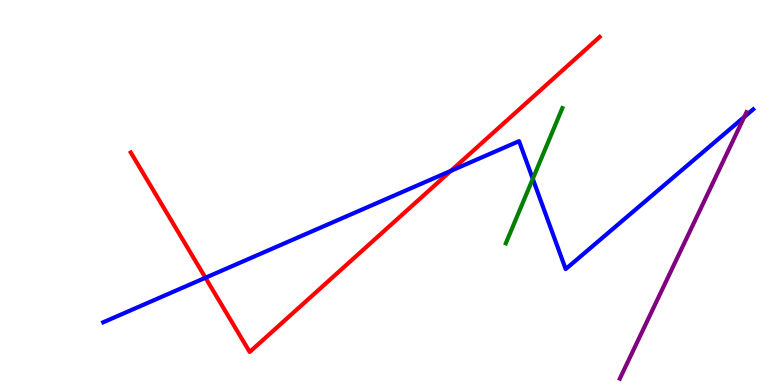[{'lines': ['blue', 'red'], 'intersections': [{'x': 2.65, 'y': 2.79}, {'x': 5.82, 'y': 5.56}]}, {'lines': ['green', 'red'], 'intersections': []}, {'lines': ['purple', 'red'], 'intersections': []}, {'lines': ['blue', 'green'], 'intersections': [{'x': 6.87, 'y': 5.36}]}, {'lines': ['blue', 'purple'], 'intersections': [{'x': 9.6, 'y': 6.96}]}, {'lines': ['green', 'purple'], 'intersections': []}]